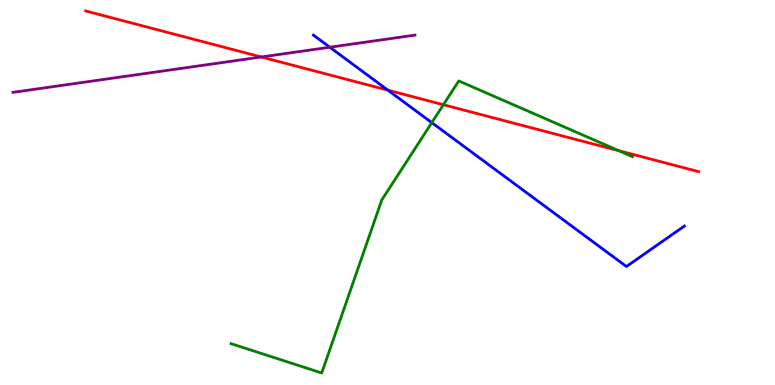[{'lines': ['blue', 'red'], 'intersections': [{'x': 5.01, 'y': 7.66}]}, {'lines': ['green', 'red'], 'intersections': [{'x': 5.72, 'y': 7.28}, {'x': 7.98, 'y': 6.09}]}, {'lines': ['purple', 'red'], 'intersections': [{'x': 3.37, 'y': 8.52}]}, {'lines': ['blue', 'green'], 'intersections': [{'x': 5.57, 'y': 6.81}]}, {'lines': ['blue', 'purple'], 'intersections': [{'x': 4.26, 'y': 8.77}]}, {'lines': ['green', 'purple'], 'intersections': []}]